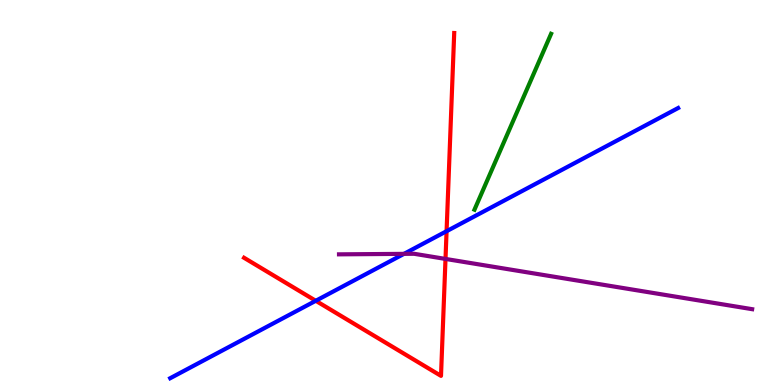[{'lines': ['blue', 'red'], 'intersections': [{'x': 4.07, 'y': 2.19}, {'x': 5.76, 'y': 3.99}]}, {'lines': ['green', 'red'], 'intersections': []}, {'lines': ['purple', 'red'], 'intersections': [{'x': 5.75, 'y': 3.27}]}, {'lines': ['blue', 'green'], 'intersections': []}, {'lines': ['blue', 'purple'], 'intersections': [{'x': 5.21, 'y': 3.41}]}, {'lines': ['green', 'purple'], 'intersections': []}]